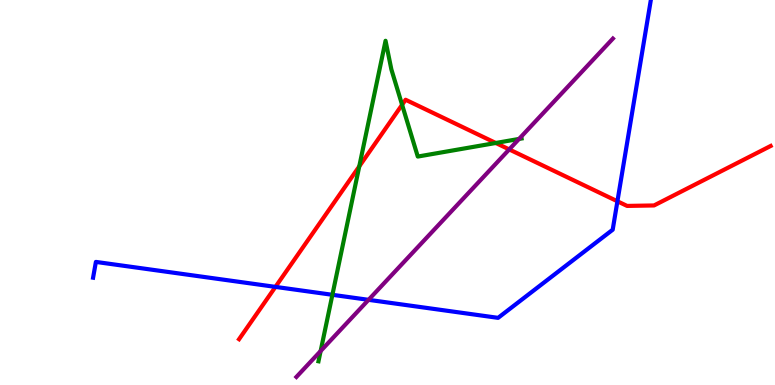[{'lines': ['blue', 'red'], 'intersections': [{'x': 3.55, 'y': 2.55}, {'x': 7.97, 'y': 4.77}]}, {'lines': ['green', 'red'], 'intersections': [{'x': 4.64, 'y': 5.68}, {'x': 5.19, 'y': 7.28}, {'x': 6.4, 'y': 6.29}]}, {'lines': ['purple', 'red'], 'intersections': [{'x': 6.57, 'y': 6.12}]}, {'lines': ['blue', 'green'], 'intersections': [{'x': 4.29, 'y': 2.34}]}, {'lines': ['blue', 'purple'], 'intersections': [{'x': 4.76, 'y': 2.21}]}, {'lines': ['green', 'purple'], 'intersections': [{'x': 4.14, 'y': 0.882}, {'x': 6.7, 'y': 6.39}]}]